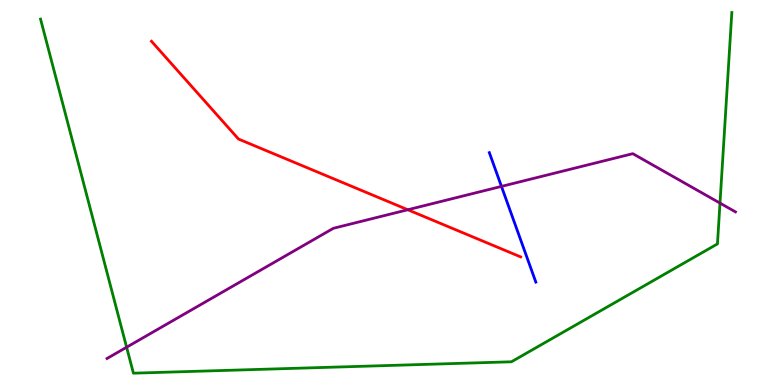[{'lines': ['blue', 'red'], 'intersections': []}, {'lines': ['green', 'red'], 'intersections': []}, {'lines': ['purple', 'red'], 'intersections': [{'x': 5.26, 'y': 4.55}]}, {'lines': ['blue', 'green'], 'intersections': []}, {'lines': ['blue', 'purple'], 'intersections': [{'x': 6.47, 'y': 5.16}]}, {'lines': ['green', 'purple'], 'intersections': [{'x': 1.63, 'y': 0.981}, {'x': 9.29, 'y': 4.72}]}]